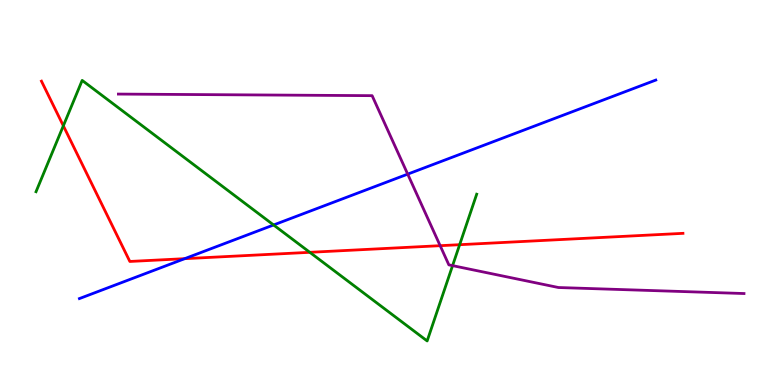[{'lines': ['blue', 'red'], 'intersections': [{'x': 2.38, 'y': 3.28}]}, {'lines': ['green', 'red'], 'intersections': [{'x': 0.817, 'y': 6.73}, {'x': 4.0, 'y': 3.45}, {'x': 5.93, 'y': 3.64}]}, {'lines': ['purple', 'red'], 'intersections': [{'x': 5.68, 'y': 3.62}]}, {'lines': ['blue', 'green'], 'intersections': [{'x': 3.53, 'y': 4.16}]}, {'lines': ['blue', 'purple'], 'intersections': [{'x': 5.26, 'y': 5.48}]}, {'lines': ['green', 'purple'], 'intersections': [{'x': 5.84, 'y': 3.1}]}]